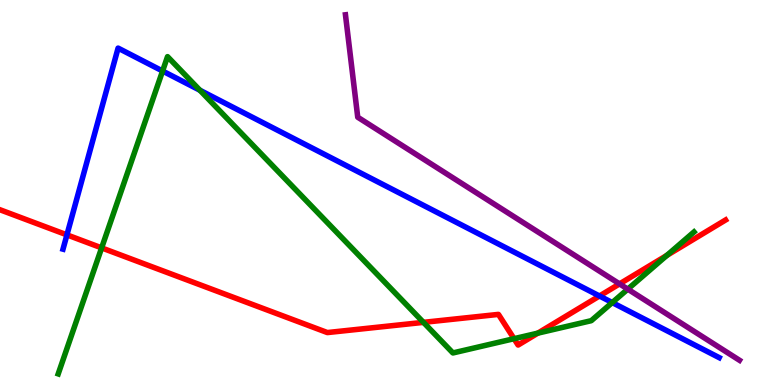[{'lines': ['blue', 'red'], 'intersections': [{'x': 0.864, 'y': 3.9}, {'x': 7.74, 'y': 2.31}]}, {'lines': ['green', 'red'], 'intersections': [{'x': 1.31, 'y': 3.56}, {'x': 5.46, 'y': 1.63}, {'x': 6.63, 'y': 1.2}, {'x': 6.94, 'y': 1.35}, {'x': 8.61, 'y': 3.37}]}, {'lines': ['purple', 'red'], 'intersections': [{'x': 7.99, 'y': 2.63}]}, {'lines': ['blue', 'green'], 'intersections': [{'x': 2.1, 'y': 8.16}, {'x': 2.58, 'y': 7.66}, {'x': 7.9, 'y': 2.14}]}, {'lines': ['blue', 'purple'], 'intersections': []}, {'lines': ['green', 'purple'], 'intersections': [{'x': 8.1, 'y': 2.49}]}]